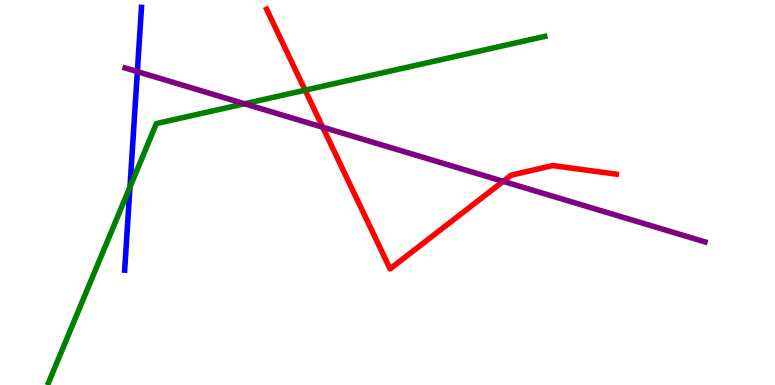[{'lines': ['blue', 'red'], 'intersections': []}, {'lines': ['green', 'red'], 'intersections': [{'x': 3.94, 'y': 7.66}]}, {'lines': ['purple', 'red'], 'intersections': [{'x': 4.16, 'y': 6.7}, {'x': 6.49, 'y': 5.29}]}, {'lines': ['blue', 'green'], 'intersections': [{'x': 1.68, 'y': 5.14}]}, {'lines': ['blue', 'purple'], 'intersections': [{'x': 1.77, 'y': 8.14}]}, {'lines': ['green', 'purple'], 'intersections': [{'x': 3.16, 'y': 7.3}]}]